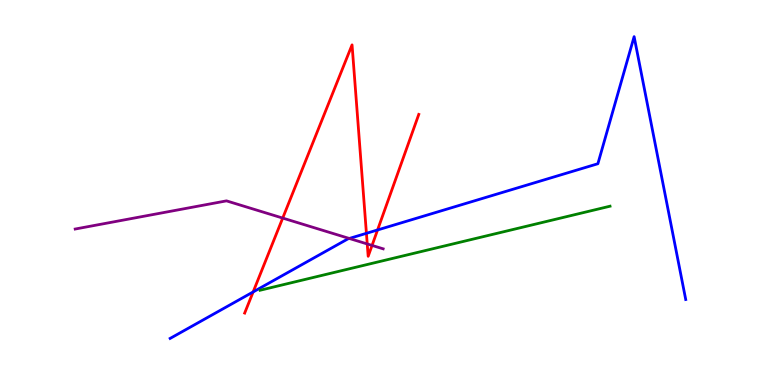[{'lines': ['blue', 'red'], 'intersections': [{'x': 3.27, 'y': 2.42}, {'x': 4.73, 'y': 3.94}, {'x': 4.87, 'y': 4.03}]}, {'lines': ['green', 'red'], 'intersections': []}, {'lines': ['purple', 'red'], 'intersections': [{'x': 3.65, 'y': 4.34}, {'x': 4.74, 'y': 3.66}, {'x': 4.8, 'y': 3.63}]}, {'lines': ['blue', 'green'], 'intersections': []}, {'lines': ['blue', 'purple'], 'intersections': [{'x': 4.51, 'y': 3.81}]}, {'lines': ['green', 'purple'], 'intersections': []}]